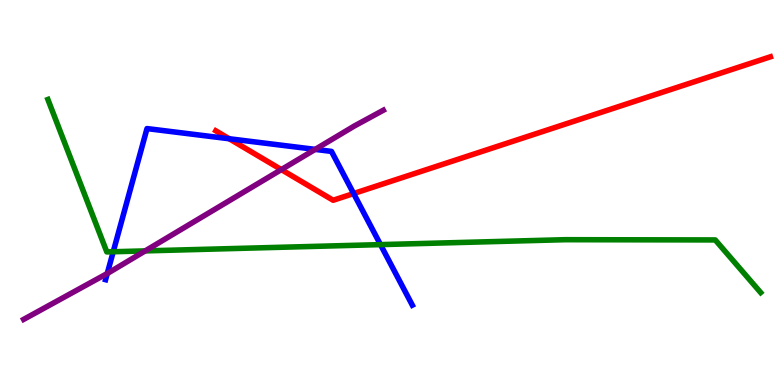[{'lines': ['blue', 'red'], 'intersections': [{'x': 2.96, 'y': 6.4}, {'x': 4.56, 'y': 4.97}]}, {'lines': ['green', 'red'], 'intersections': []}, {'lines': ['purple', 'red'], 'intersections': [{'x': 3.63, 'y': 5.59}]}, {'lines': ['blue', 'green'], 'intersections': [{'x': 1.46, 'y': 3.46}, {'x': 4.91, 'y': 3.65}]}, {'lines': ['blue', 'purple'], 'intersections': [{'x': 1.38, 'y': 2.9}, {'x': 4.07, 'y': 6.12}]}, {'lines': ['green', 'purple'], 'intersections': [{'x': 1.87, 'y': 3.48}]}]